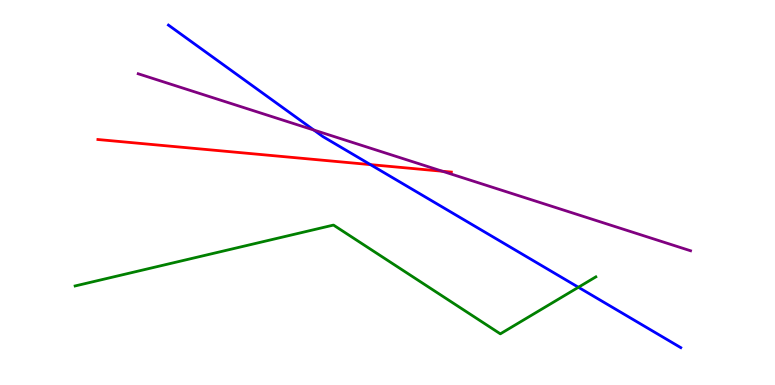[{'lines': ['blue', 'red'], 'intersections': [{'x': 4.78, 'y': 5.72}]}, {'lines': ['green', 'red'], 'intersections': []}, {'lines': ['purple', 'red'], 'intersections': [{'x': 5.71, 'y': 5.55}]}, {'lines': ['blue', 'green'], 'intersections': [{'x': 7.46, 'y': 2.54}]}, {'lines': ['blue', 'purple'], 'intersections': [{'x': 4.05, 'y': 6.62}]}, {'lines': ['green', 'purple'], 'intersections': []}]